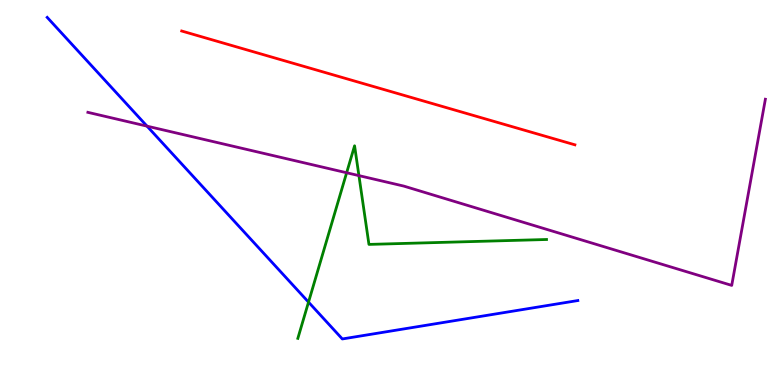[{'lines': ['blue', 'red'], 'intersections': []}, {'lines': ['green', 'red'], 'intersections': []}, {'lines': ['purple', 'red'], 'intersections': []}, {'lines': ['blue', 'green'], 'intersections': [{'x': 3.98, 'y': 2.15}]}, {'lines': ['blue', 'purple'], 'intersections': [{'x': 1.9, 'y': 6.72}]}, {'lines': ['green', 'purple'], 'intersections': [{'x': 4.47, 'y': 5.51}, {'x': 4.63, 'y': 5.44}]}]